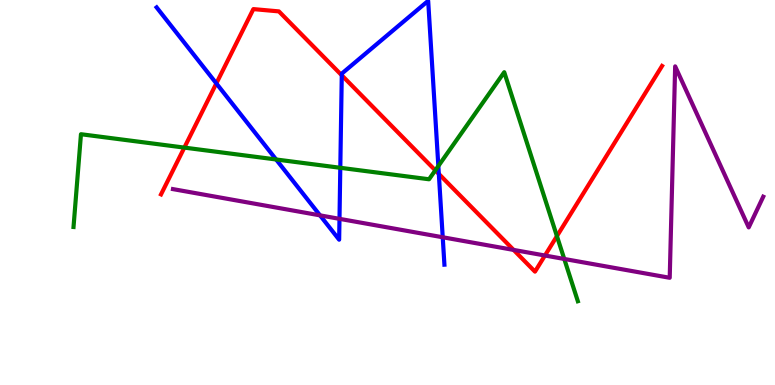[{'lines': ['blue', 'red'], 'intersections': [{'x': 2.79, 'y': 7.83}, {'x': 4.41, 'y': 8.04}, {'x': 5.66, 'y': 5.48}]}, {'lines': ['green', 'red'], 'intersections': [{'x': 2.38, 'y': 6.17}, {'x': 5.62, 'y': 5.58}, {'x': 7.19, 'y': 3.87}]}, {'lines': ['purple', 'red'], 'intersections': [{'x': 6.63, 'y': 3.51}, {'x': 7.03, 'y': 3.36}]}, {'lines': ['blue', 'green'], 'intersections': [{'x': 3.56, 'y': 5.86}, {'x': 4.39, 'y': 5.64}, {'x': 5.66, 'y': 5.69}]}, {'lines': ['blue', 'purple'], 'intersections': [{'x': 4.13, 'y': 4.41}, {'x': 4.38, 'y': 4.32}, {'x': 5.71, 'y': 3.84}]}, {'lines': ['green', 'purple'], 'intersections': [{'x': 7.28, 'y': 3.27}]}]